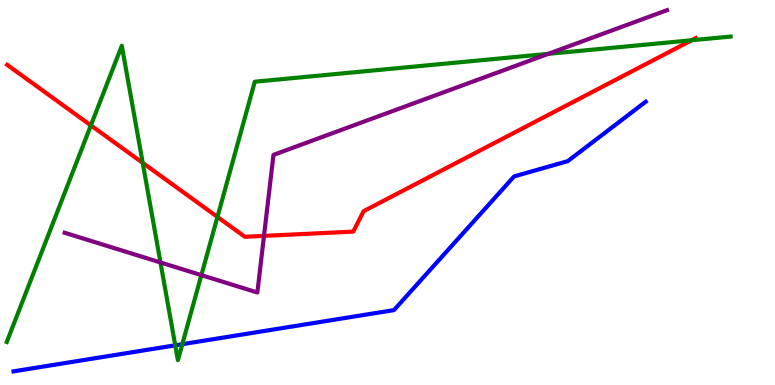[{'lines': ['blue', 'red'], 'intersections': []}, {'lines': ['green', 'red'], 'intersections': [{'x': 1.17, 'y': 6.74}, {'x': 1.84, 'y': 5.77}, {'x': 2.81, 'y': 4.37}, {'x': 8.92, 'y': 8.95}]}, {'lines': ['purple', 'red'], 'intersections': [{'x': 3.41, 'y': 3.87}]}, {'lines': ['blue', 'green'], 'intersections': [{'x': 2.26, 'y': 1.03}, {'x': 2.35, 'y': 1.06}]}, {'lines': ['blue', 'purple'], 'intersections': []}, {'lines': ['green', 'purple'], 'intersections': [{'x': 2.07, 'y': 3.18}, {'x': 2.6, 'y': 2.85}, {'x': 7.07, 'y': 8.6}]}]